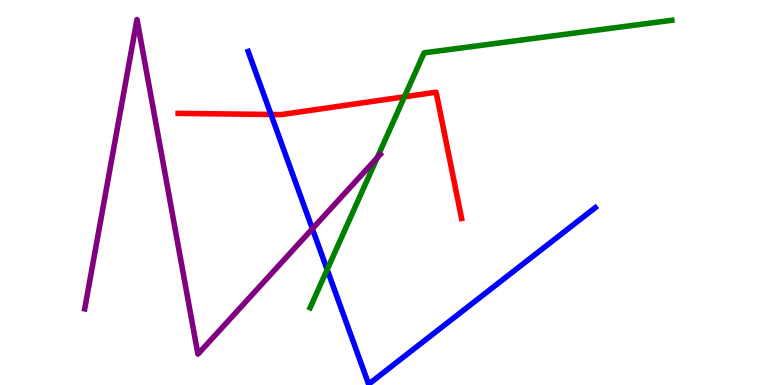[{'lines': ['blue', 'red'], 'intersections': [{'x': 3.5, 'y': 7.03}]}, {'lines': ['green', 'red'], 'intersections': [{'x': 5.22, 'y': 7.49}]}, {'lines': ['purple', 'red'], 'intersections': []}, {'lines': ['blue', 'green'], 'intersections': [{'x': 4.22, 'y': 3.0}]}, {'lines': ['blue', 'purple'], 'intersections': [{'x': 4.03, 'y': 4.06}]}, {'lines': ['green', 'purple'], 'intersections': [{'x': 4.87, 'y': 5.9}]}]